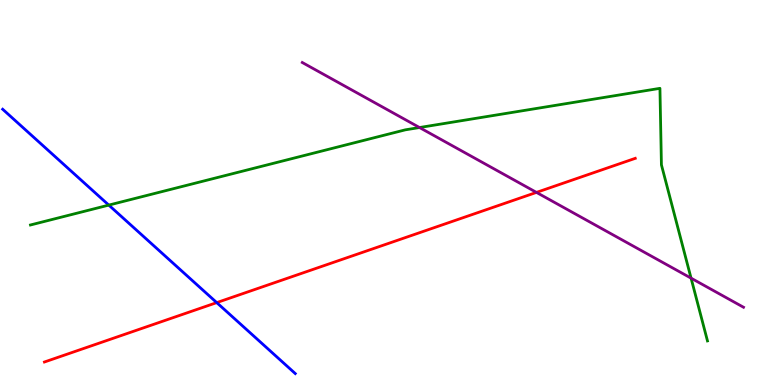[{'lines': ['blue', 'red'], 'intersections': [{'x': 2.8, 'y': 2.14}]}, {'lines': ['green', 'red'], 'intersections': []}, {'lines': ['purple', 'red'], 'intersections': [{'x': 6.92, 'y': 5.0}]}, {'lines': ['blue', 'green'], 'intersections': [{'x': 1.4, 'y': 4.67}]}, {'lines': ['blue', 'purple'], 'intersections': []}, {'lines': ['green', 'purple'], 'intersections': [{'x': 5.41, 'y': 6.69}, {'x': 8.92, 'y': 2.78}]}]